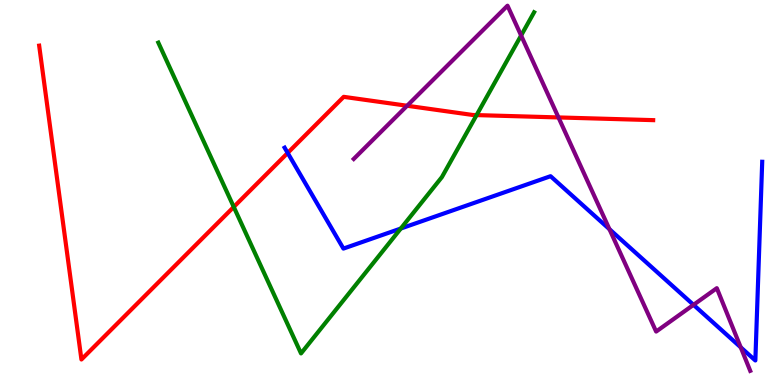[{'lines': ['blue', 'red'], 'intersections': [{'x': 3.71, 'y': 6.03}]}, {'lines': ['green', 'red'], 'intersections': [{'x': 3.02, 'y': 4.63}, {'x': 6.15, 'y': 7.01}]}, {'lines': ['purple', 'red'], 'intersections': [{'x': 5.25, 'y': 7.25}, {'x': 7.21, 'y': 6.95}]}, {'lines': ['blue', 'green'], 'intersections': [{'x': 5.17, 'y': 4.06}]}, {'lines': ['blue', 'purple'], 'intersections': [{'x': 7.86, 'y': 4.05}, {'x': 8.95, 'y': 2.08}, {'x': 9.56, 'y': 0.979}]}, {'lines': ['green', 'purple'], 'intersections': [{'x': 6.72, 'y': 9.08}]}]